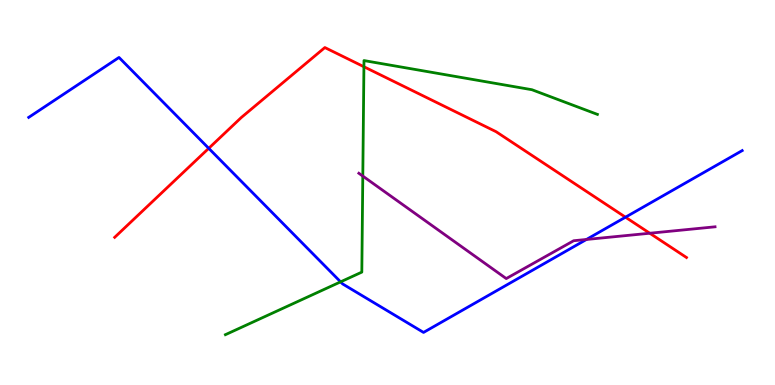[{'lines': ['blue', 'red'], 'intersections': [{'x': 2.69, 'y': 6.15}, {'x': 8.07, 'y': 4.36}]}, {'lines': ['green', 'red'], 'intersections': [{'x': 4.7, 'y': 8.27}]}, {'lines': ['purple', 'red'], 'intersections': [{'x': 8.38, 'y': 3.94}]}, {'lines': ['blue', 'green'], 'intersections': [{'x': 4.39, 'y': 2.68}]}, {'lines': ['blue', 'purple'], 'intersections': [{'x': 7.57, 'y': 3.78}]}, {'lines': ['green', 'purple'], 'intersections': [{'x': 4.68, 'y': 5.43}]}]